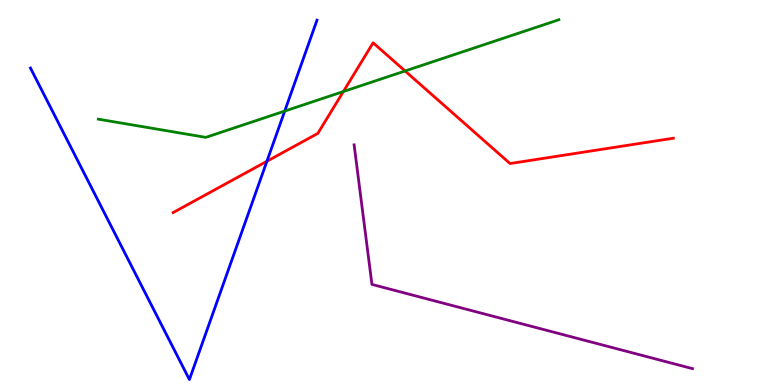[{'lines': ['blue', 'red'], 'intersections': [{'x': 3.44, 'y': 5.81}]}, {'lines': ['green', 'red'], 'intersections': [{'x': 4.43, 'y': 7.62}, {'x': 5.23, 'y': 8.16}]}, {'lines': ['purple', 'red'], 'intersections': []}, {'lines': ['blue', 'green'], 'intersections': [{'x': 3.67, 'y': 7.11}]}, {'lines': ['blue', 'purple'], 'intersections': []}, {'lines': ['green', 'purple'], 'intersections': []}]